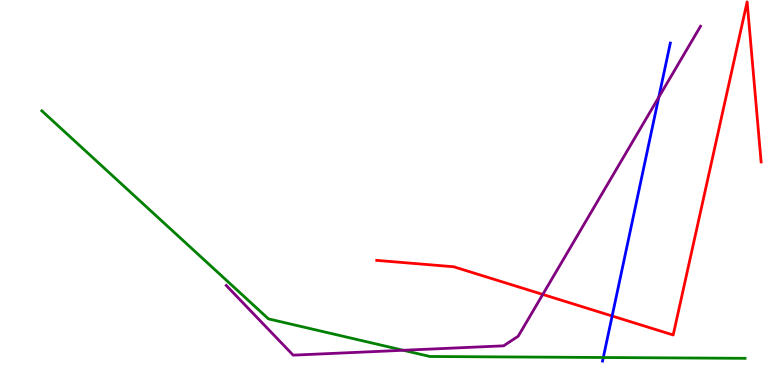[{'lines': ['blue', 'red'], 'intersections': [{'x': 7.9, 'y': 1.79}]}, {'lines': ['green', 'red'], 'intersections': []}, {'lines': ['purple', 'red'], 'intersections': [{'x': 7.0, 'y': 2.35}]}, {'lines': ['blue', 'green'], 'intersections': [{'x': 7.78, 'y': 0.714}]}, {'lines': ['blue', 'purple'], 'intersections': [{'x': 8.5, 'y': 7.47}]}, {'lines': ['green', 'purple'], 'intersections': [{'x': 5.2, 'y': 0.902}]}]